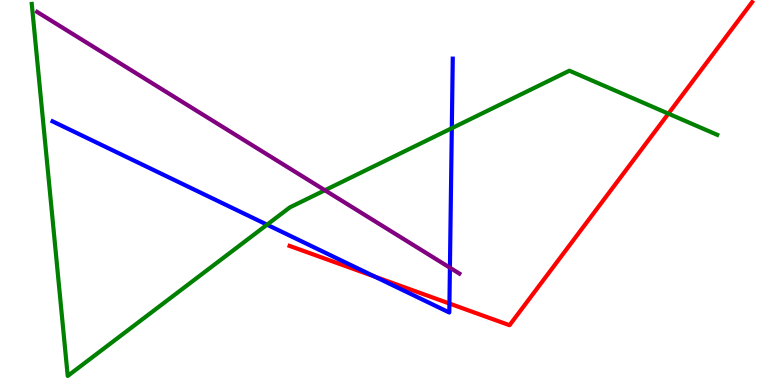[{'lines': ['blue', 'red'], 'intersections': [{'x': 4.84, 'y': 2.81}, {'x': 5.8, 'y': 2.12}]}, {'lines': ['green', 'red'], 'intersections': [{'x': 8.62, 'y': 7.05}]}, {'lines': ['purple', 'red'], 'intersections': []}, {'lines': ['blue', 'green'], 'intersections': [{'x': 3.45, 'y': 4.16}, {'x': 5.83, 'y': 6.67}]}, {'lines': ['blue', 'purple'], 'intersections': [{'x': 5.81, 'y': 3.05}]}, {'lines': ['green', 'purple'], 'intersections': [{'x': 4.19, 'y': 5.06}]}]